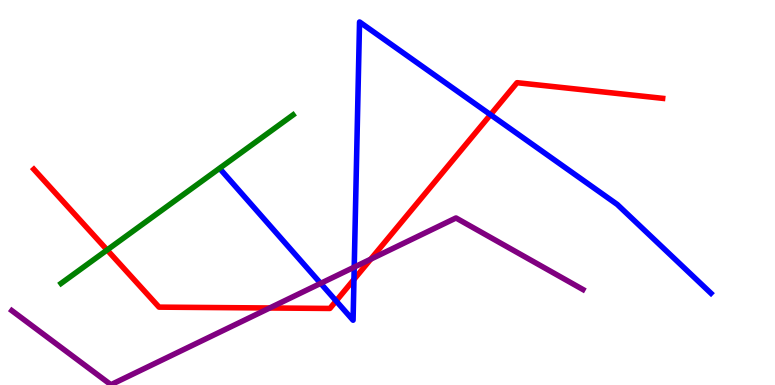[{'lines': ['blue', 'red'], 'intersections': [{'x': 4.34, 'y': 2.18}, {'x': 4.57, 'y': 2.74}, {'x': 6.33, 'y': 7.02}]}, {'lines': ['green', 'red'], 'intersections': [{'x': 1.38, 'y': 3.51}]}, {'lines': ['purple', 'red'], 'intersections': [{'x': 3.48, 'y': 2.0}, {'x': 4.78, 'y': 3.27}]}, {'lines': ['blue', 'green'], 'intersections': []}, {'lines': ['blue', 'purple'], 'intersections': [{'x': 4.14, 'y': 2.64}, {'x': 4.57, 'y': 3.06}]}, {'lines': ['green', 'purple'], 'intersections': []}]